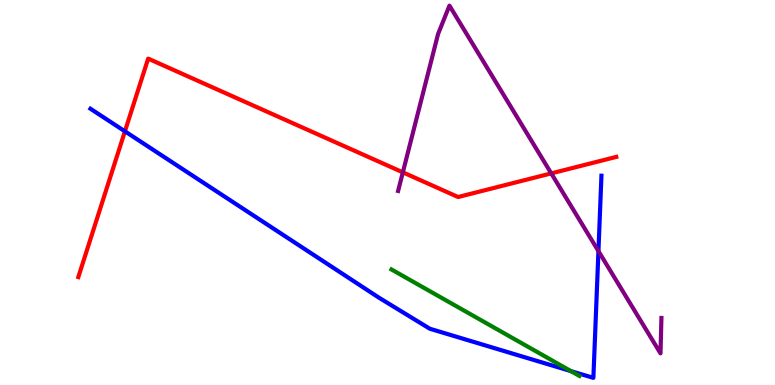[{'lines': ['blue', 'red'], 'intersections': [{'x': 1.61, 'y': 6.59}]}, {'lines': ['green', 'red'], 'intersections': []}, {'lines': ['purple', 'red'], 'intersections': [{'x': 5.2, 'y': 5.52}, {'x': 7.11, 'y': 5.5}]}, {'lines': ['blue', 'green'], 'intersections': [{'x': 7.37, 'y': 0.36}]}, {'lines': ['blue', 'purple'], 'intersections': [{'x': 7.72, 'y': 3.48}]}, {'lines': ['green', 'purple'], 'intersections': []}]